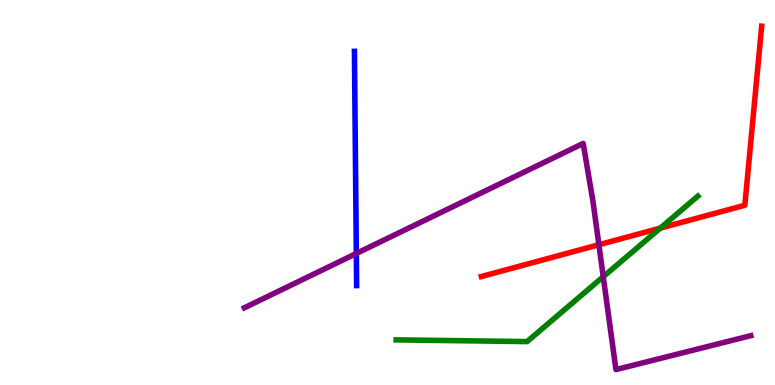[{'lines': ['blue', 'red'], 'intersections': []}, {'lines': ['green', 'red'], 'intersections': [{'x': 8.52, 'y': 4.07}]}, {'lines': ['purple', 'red'], 'intersections': [{'x': 7.73, 'y': 3.64}]}, {'lines': ['blue', 'green'], 'intersections': []}, {'lines': ['blue', 'purple'], 'intersections': [{'x': 4.6, 'y': 3.42}]}, {'lines': ['green', 'purple'], 'intersections': [{'x': 7.78, 'y': 2.81}]}]